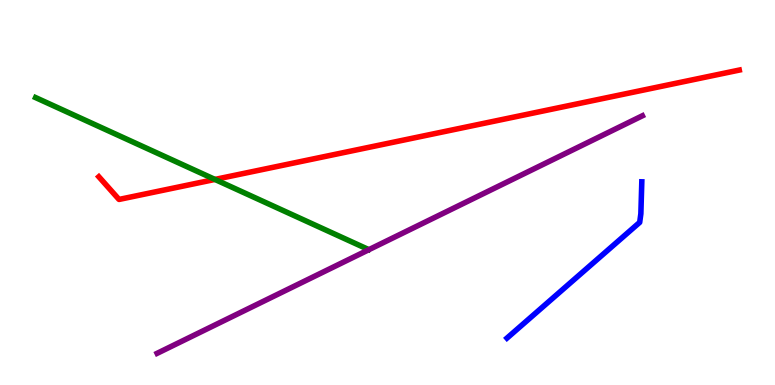[{'lines': ['blue', 'red'], 'intersections': []}, {'lines': ['green', 'red'], 'intersections': [{'x': 2.77, 'y': 5.34}]}, {'lines': ['purple', 'red'], 'intersections': []}, {'lines': ['blue', 'green'], 'intersections': []}, {'lines': ['blue', 'purple'], 'intersections': []}, {'lines': ['green', 'purple'], 'intersections': []}]